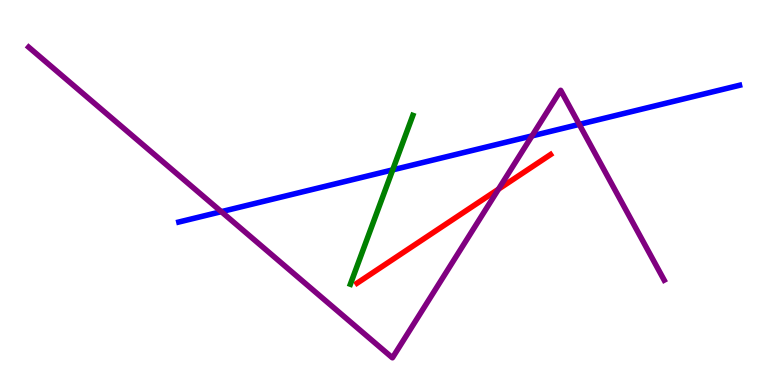[{'lines': ['blue', 'red'], 'intersections': []}, {'lines': ['green', 'red'], 'intersections': []}, {'lines': ['purple', 'red'], 'intersections': [{'x': 6.43, 'y': 5.09}]}, {'lines': ['blue', 'green'], 'intersections': [{'x': 5.07, 'y': 5.59}]}, {'lines': ['blue', 'purple'], 'intersections': [{'x': 2.86, 'y': 4.5}, {'x': 6.86, 'y': 6.47}, {'x': 7.47, 'y': 6.77}]}, {'lines': ['green', 'purple'], 'intersections': []}]